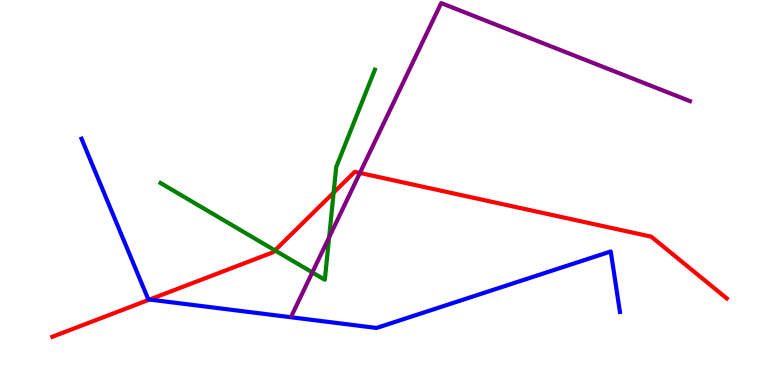[{'lines': ['blue', 'red'], 'intersections': [{'x': 1.93, 'y': 2.22}]}, {'lines': ['green', 'red'], 'intersections': [{'x': 3.55, 'y': 3.5}, {'x': 4.31, 'y': 5.0}]}, {'lines': ['purple', 'red'], 'intersections': [{'x': 4.64, 'y': 5.51}]}, {'lines': ['blue', 'green'], 'intersections': []}, {'lines': ['blue', 'purple'], 'intersections': []}, {'lines': ['green', 'purple'], 'intersections': [{'x': 4.03, 'y': 2.92}, {'x': 4.25, 'y': 3.84}]}]